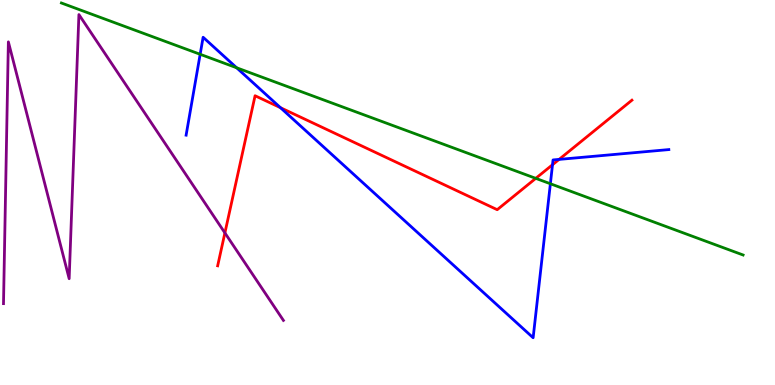[{'lines': ['blue', 'red'], 'intersections': [{'x': 3.62, 'y': 7.2}, {'x': 7.13, 'y': 5.72}, {'x': 7.21, 'y': 5.86}]}, {'lines': ['green', 'red'], 'intersections': [{'x': 6.91, 'y': 5.37}]}, {'lines': ['purple', 'red'], 'intersections': [{'x': 2.9, 'y': 3.95}]}, {'lines': ['blue', 'green'], 'intersections': [{'x': 2.58, 'y': 8.59}, {'x': 3.05, 'y': 8.24}, {'x': 7.1, 'y': 5.23}]}, {'lines': ['blue', 'purple'], 'intersections': []}, {'lines': ['green', 'purple'], 'intersections': []}]